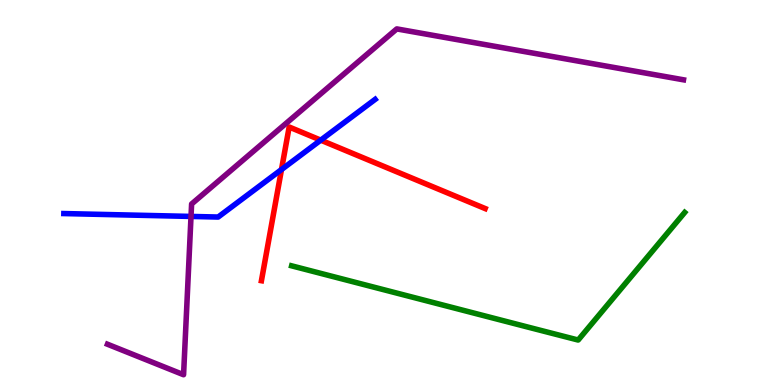[{'lines': ['blue', 'red'], 'intersections': [{'x': 3.63, 'y': 5.6}, {'x': 4.14, 'y': 6.36}]}, {'lines': ['green', 'red'], 'intersections': []}, {'lines': ['purple', 'red'], 'intersections': []}, {'lines': ['blue', 'green'], 'intersections': []}, {'lines': ['blue', 'purple'], 'intersections': [{'x': 2.46, 'y': 4.38}]}, {'lines': ['green', 'purple'], 'intersections': []}]